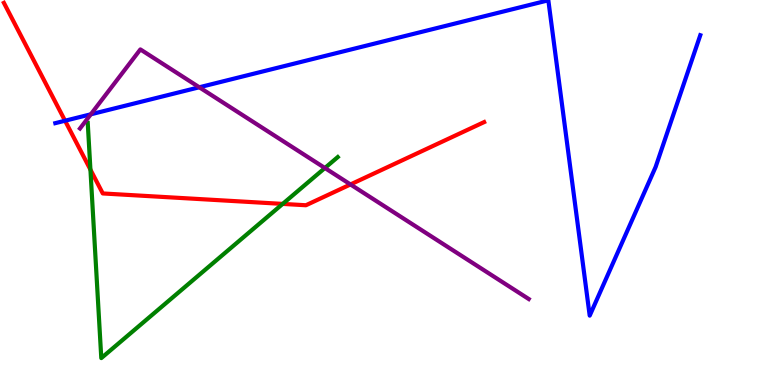[{'lines': ['blue', 'red'], 'intersections': [{'x': 0.839, 'y': 6.86}]}, {'lines': ['green', 'red'], 'intersections': [{'x': 1.17, 'y': 5.59}, {'x': 3.65, 'y': 4.7}]}, {'lines': ['purple', 'red'], 'intersections': [{'x': 4.52, 'y': 5.21}]}, {'lines': ['blue', 'green'], 'intersections': []}, {'lines': ['blue', 'purple'], 'intersections': [{'x': 1.17, 'y': 7.03}, {'x': 2.57, 'y': 7.73}]}, {'lines': ['green', 'purple'], 'intersections': [{'x': 4.19, 'y': 5.64}]}]